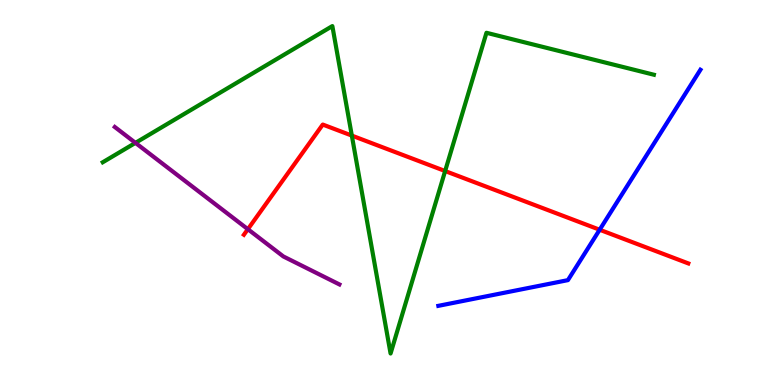[{'lines': ['blue', 'red'], 'intersections': [{'x': 7.74, 'y': 4.03}]}, {'lines': ['green', 'red'], 'intersections': [{'x': 4.54, 'y': 6.48}, {'x': 5.74, 'y': 5.56}]}, {'lines': ['purple', 'red'], 'intersections': [{'x': 3.2, 'y': 4.05}]}, {'lines': ['blue', 'green'], 'intersections': []}, {'lines': ['blue', 'purple'], 'intersections': []}, {'lines': ['green', 'purple'], 'intersections': [{'x': 1.75, 'y': 6.29}]}]